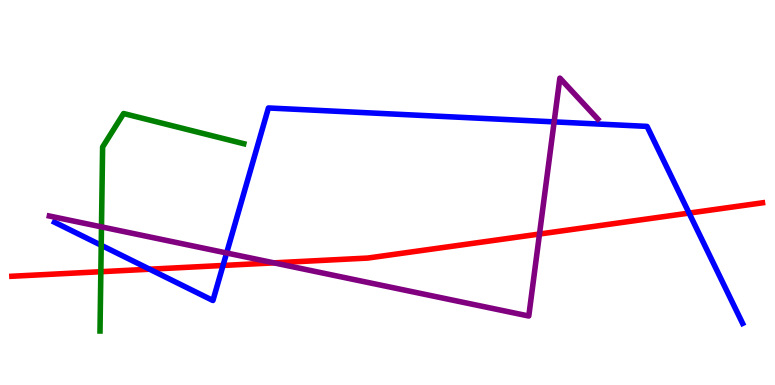[{'lines': ['blue', 'red'], 'intersections': [{'x': 1.93, 'y': 3.01}, {'x': 2.88, 'y': 3.1}, {'x': 8.89, 'y': 4.47}]}, {'lines': ['green', 'red'], 'intersections': [{'x': 1.3, 'y': 2.94}]}, {'lines': ['purple', 'red'], 'intersections': [{'x': 3.53, 'y': 3.17}, {'x': 6.96, 'y': 3.92}]}, {'lines': ['blue', 'green'], 'intersections': [{'x': 1.31, 'y': 3.63}]}, {'lines': ['blue', 'purple'], 'intersections': [{'x': 2.92, 'y': 3.43}, {'x': 7.15, 'y': 6.83}]}, {'lines': ['green', 'purple'], 'intersections': [{'x': 1.31, 'y': 4.11}]}]